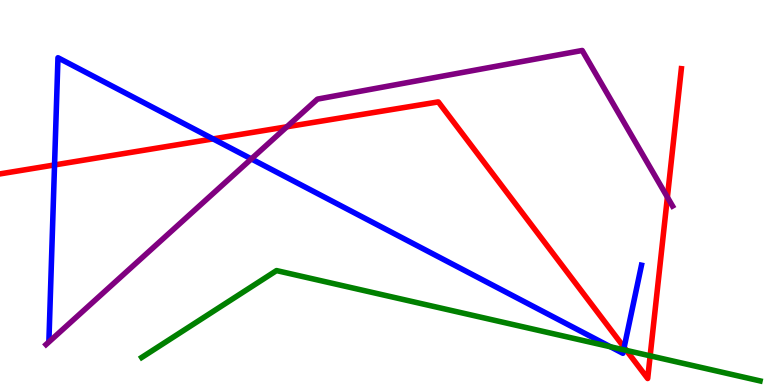[{'lines': ['blue', 'red'], 'intersections': [{'x': 0.704, 'y': 5.72}, {'x': 2.75, 'y': 6.39}, {'x': 8.05, 'y': 0.976}]}, {'lines': ['green', 'red'], 'intersections': [{'x': 8.08, 'y': 0.898}, {'x': 8.39, 'y': 0.758}]}, {'lines': ['purple', 'red'], 'intersections': [{'x': 3.7, 'y': 6.71}, {'x': 8.61, 'y': 4.88}]}, {'lines': ['blue', 'green'], 'intersections': [{'x': 7.88, 'y': 0.993}, {'x': 8.05, 'y': 0.915}]}, {'lines': ['blue', 'purple'], 'intersections': [{'x': 3.24, 'y': 5.87}]}, {'lines': ['green', 'purple'], 'intersections': []}]